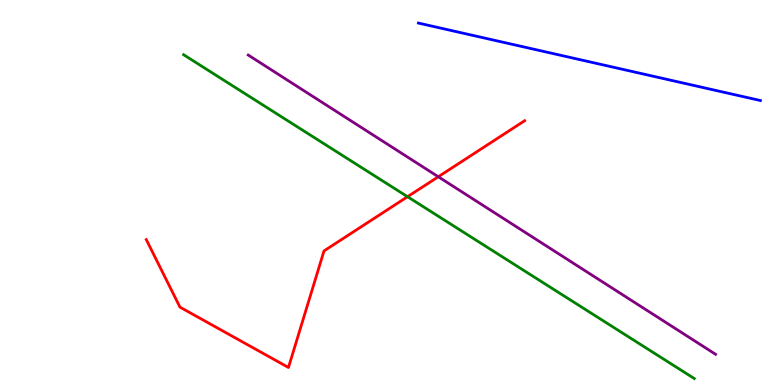[{'lines': ['blue', 'red'], 'intersections': []}, {'lines': ['green', 'red'], 'intersections': [{'x': 5.26, 'y': 4.89}]}, {'lines': ['purple', 'red'], 'intersections': [{'x': 5.66, 'y': 5.41}]}, {'lines': ['blue', 'green'], 'intersections': []}, {'lines': ['blue', 'purple'], 'intersections': []}, {'lines': ['green', 'purple'], 'intersections': []}]